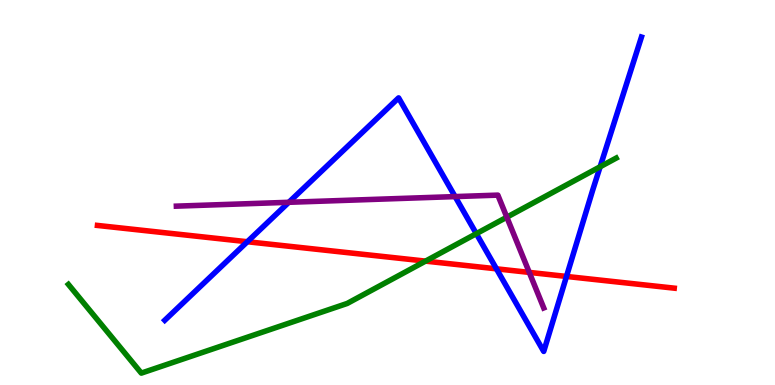[{'lines': ['blue', 'red'], 'intersections': [{'x': 3.19, 'y': 3.72}, {'x': 6.41, 'y': 3.02}, {'x': 7.31, 'y': 2.82}]}, {'lines': ['green', 'red'], 'intersections': [{'x': 5.49, 'y': 3.22}]}, {'lines': ['purple', 'red'], 'intersections': [{'x': 6.83, 'y': 2.92}]}, {'lines': ['blue', 'green'], 'intersections': [{'x': 6.15, 'y': 3.93}, {'x': 7.74, 'y': 5.67}]}, {'lines': ['blue', 'purple'], 'intersections': [{'x': 3.73, 'y': 4.75}, {'x': 5.87, 'y': 4.89}]}, {'lines': ['green', 'purple'], 'intersections': [{'x': 6.54, 'y': 4.36}]}]